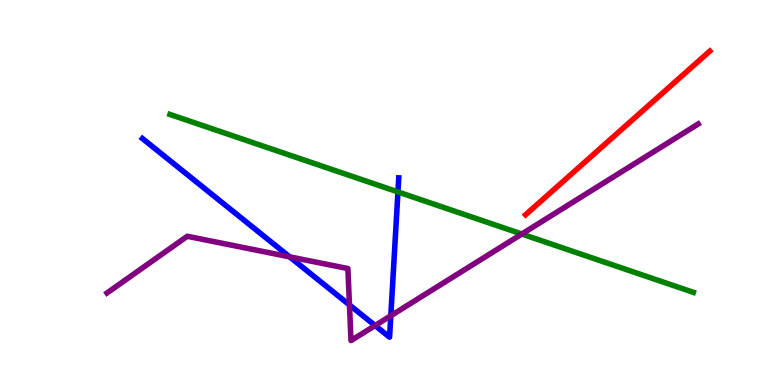[{'lines': ['blue', 'red'], 'intersections': []}, {'lines': ['green', 'red'], 'intersections': []}, {'lines': ['purple', 'red'], 'intersections': []}, {'lines': ['blue', 'green'], 'intersections': [{'x': 5.13, 'y': 5.01}]}, {'lines': ['blue', 'purple'], 'intersections': [{'x': 3.74, 'y': 3.33}, {'x': 4.51, 'y': 2.08}, {'x': 4.84, 'y': 1.54}, {'x': 5.04, 'y': 1.8}]}, {'lines': ['green', 'purple'], 'intersections': [{'x': 6.73, 'y': 3.92}]}]